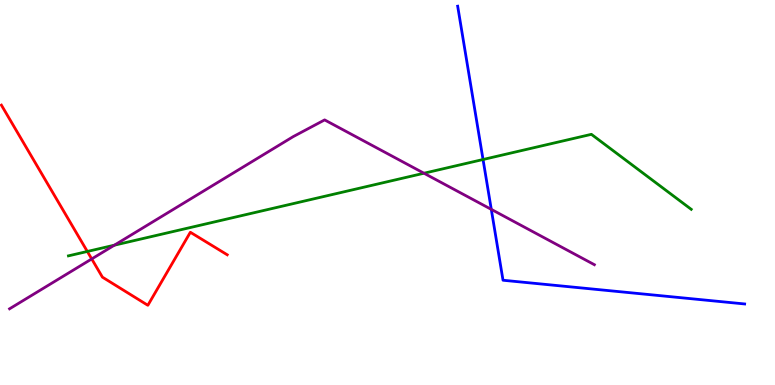[{'lines': ['blue', 'red'], 'intersections': []}, {'lines': ['green', 'red'], 'intersections': [{'x': 1.13, 'y': 3.47}]}, {'lines': ['purple', 'red'], 'intersections': [{'x': 1.18, 'y': 3.27}]}, {'lines': ['blue', 'green'], 'intersections': [{'x': 6.23, 'y': 5.86}]}, {'lines': ['blue', 'purple'], 'intersections': [{'x': 6.34, 'y': 4.56}]}, {'lines': ['green', 'purple'], 'intersections': [{'x': 1.48, 'y': 3.63}, {'x': 5.47, 'y': 5.5}]}]